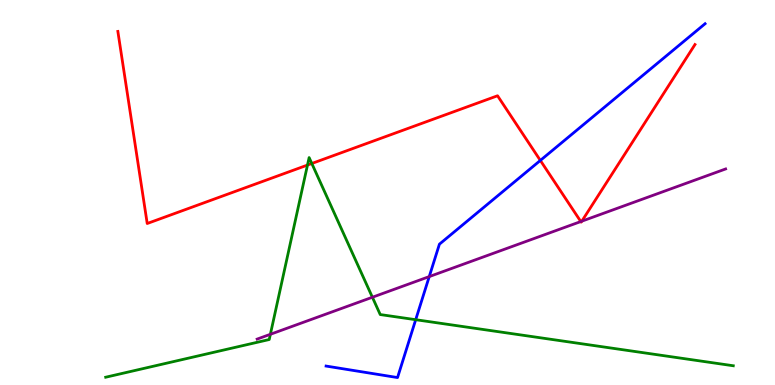[{'lines': ['blue', 'red'], 'intersections': [{'x': 6.97, 'y': 5.83}]}, {'lines': ['green', 'red'], 'intersections': [{'x': 3.97, 'y': 5.71}, {'x': 4.02, 'y': 5.75}]}, {'lines': ['purple', 'red'], 'intersections': [{'x': 7.49, 'y': 4.25}, {'x': 7.51, 'y': 4.26}]}, {'lines': ['blue', 'green'], 'intersections': [{'x': 5.36, 'y': 1.7}]}, {'lines': ['blue', 'purple'], 'intersections': [{'x': 5.54, 'y': 2.82}]}, {'lines': ['green', 'purple'], 'intersections': [{'x': 3.49, 'y': 1.32}, {'x': 4.81, 'y': 2.28}]}]